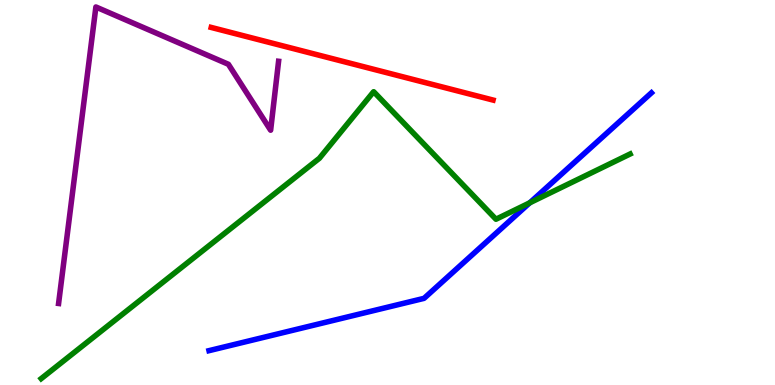[{'lines': ['blue', 'red'], 'intersections': []}, {'lines': ['green', 'red'], 'intersections': []}, {'lines': ['purple', 'red'], 'intersections': []}, {'lines': ['blue', 'green'], 'intersections': [{'x': 6.84, 'y': 4.73}]}, {'lines': ['blue', 'purple'], 'intersections': []}, {'lines': ['green', 'purple'], 'intersections': []}]